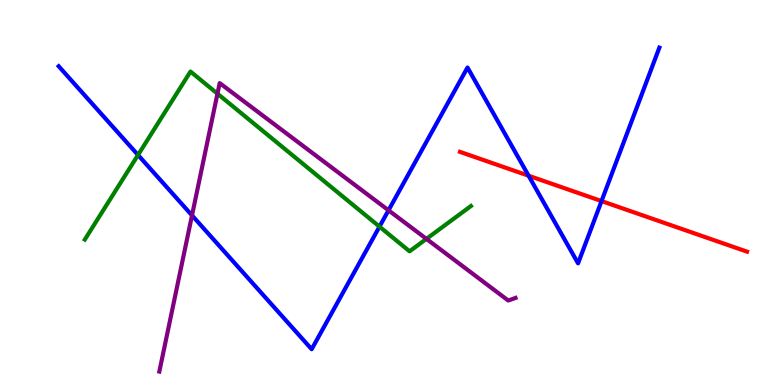[{'lines': ['blue', 'red'], 'intersections': [{'x': 6.82, 'y': 5.44}, {'x': 7.76, 'y': 4.78}]}, {'lines': ['green', 'red'], 'intersections': []}, {'lines': ['purple', 'red'], 'intersections': []}, {'lines': ['blue', 'green'], 'intersections': [{'x': 1.78, 'y': 5.97}, {'x': 4.9, 'y': 4.11}]}, {'lines': ['blue', 'purple'], 'intersections': [{'x': 2.48, 'y': 4.41}, {'x': 5.01, 'y': 4.54}]}, {'lines': ['green', 'purple'], 'intersections': [{'x': 2.81, 'y': 7.57}, {'x': 5.5, 'y': 3.8}]}]